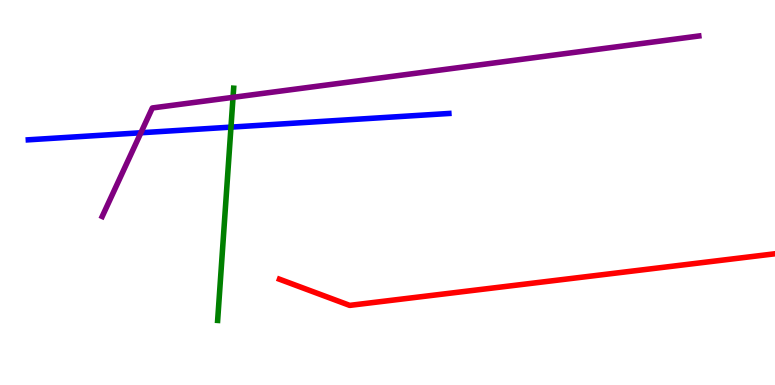[{'lines': ['blue', 'red'], 'intersections': []}, {'lines': ['green', 'red'], 'intersections': []}, {'lines': ['purple', 'red'], 'intersections': []}, {'lines': ['blue', 'green'], 'intersections': [{'x': 2.98, 'y': 6.7}]}, {'lines': ['blue', 'purple'], 'intersections': [{'x': 1.82, 'y': 6.55}]}, {'lines': ['green', 'purple'], 'intersections': [{'x': 3.01, 'y': 7.47}]}]